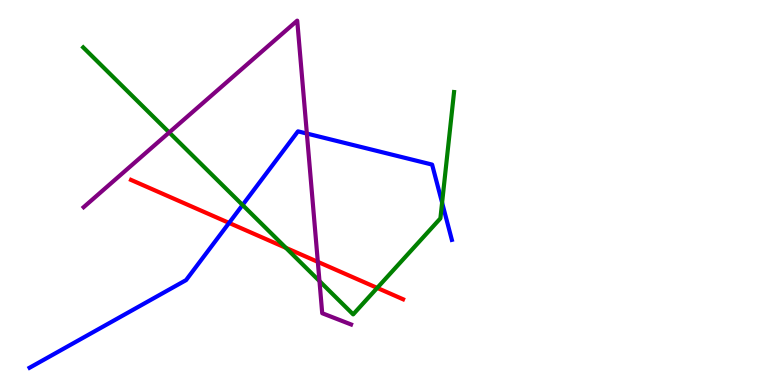[{'lines': ['blue', 'red'], 'intersections': [{'x': 2.96, 'y': 4.21}]}, {'lines': ['green', 'red'], 'intersections': [{'x': 3.69, 'y': 3.56}, {'x': 4.87, 'y': 2.52}]}, {'lines': ['purple', 'red'], 'intersections': [{'x': 4.1, 'y': 3.2}]}, {'lines': ['blue', 'green'], 'intersections': [{'x': 3.13, 'y': 4.68}, {'x': 5.7, 'y': 4.74}]}, {'lines': ['blue', 'purple'], 'intersections': [{'x': 3.96, 'y': 6.53}]}, {'lines': ['green', 'purple'], 'intersections': [{'x': 2.18, 'y': 6.56}, {'x': 4.12, 'y': 2.7}]}]